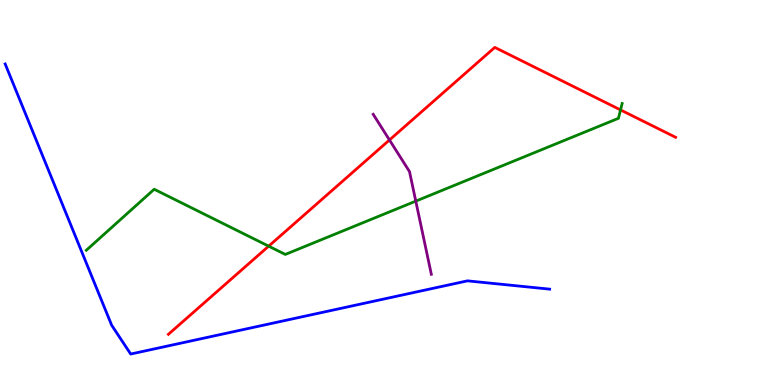[{'lines': ['blue', 'red'], 'intersections': []}, {'lines': ['green', 'red'], 'intersections': [{'x': 3.47, 'y': 3.61}, {'x': 8.01, 'y': 7.14}]}, {'lines': ['purple', 'red'], 'intersections': [{'x': 5.03, 'y': 6.36}]}, {'lines': ['blue', 'green'], 'intersections': []}, {'lines': ['blue', 'purple'], 'intersections': []}, {'lines': ['green', 'purple'], 'intersections': [{'x': 5.36, 'y': 4.78}]}]